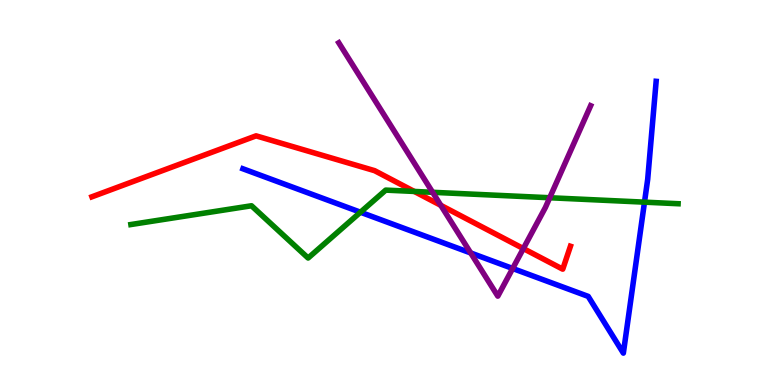[{'lines': ['blue', 'red'], 'intersections': []}, {'lines': ['green', 'red'], 'intersections': [{'x': 5.35, 'y': 5.03}]}, {'lines': ['purple', 'red'], 'intersections': [{'x': 5.69, 'y': 4.67}, {'x': 6.75, 'y': 3.54}]}, {'lines': ['blue', 'green'], 'intersections': [{'x': 4.65, 'y': 4.49}, {'x': 8.32, 'y': 4.75}]}, {'lines': ['blue', 'purple'], 'intersections': [{'x': 6.07, 'y': 3.43}, {'x': 6.62, 'y': 3.03}]}, {'lines': ['green', 'purple'], 'intersections': [{'x': 5.58, 'y': 5.01}, {'x': 7.09, 'y': 4.86}]}]